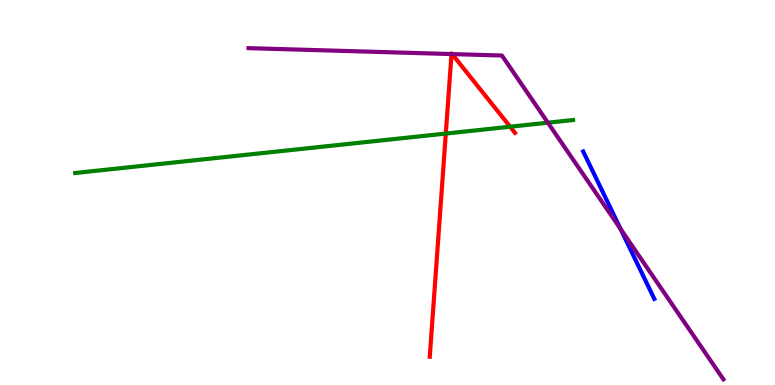[{'lines': ['blue', 'red'], 'intersections': []}, {'lines': ['green', 'red'], 'intersections': [{'x': 5.75, 'y': 6.53}, {'x': 6.58, 'y': 6.71}]}, {'lines': ['purple', 'red'], 'intersections': [{'x': 5.83, 'y': 8.6}, {'x': 5.83, 'y': 8.6}]}, {'lines': ['blue', 'green'], 'intersections': []}, {'lines': ['blue', 'purple'], 'intersections': [{'x': 8.01, 'y': 4.05}]}, {'lines': ['green', 'purple'], 'intersections': [{'x': 7.07, 'y': 6.81}]}]